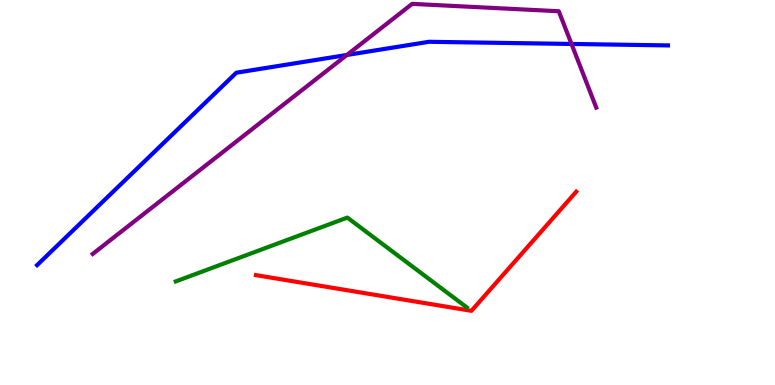[{'lines': ['blue', 'red'], 'intersections': []}, {'lines': ['green', 'red'], 'intersections': []}, {'lines': ['purple', 'red'], 'intersections': []}, {'lines': ['blue', 'green'], 'intersections': []}, {'lines': ['blue', 'purple'], 'intersections': [{'x': 4.48, 'y': 8.57}, {'x': 7.37, 'y': 8.86}]}, {'lines': ['green', 'purple'], 'intersections': []}]